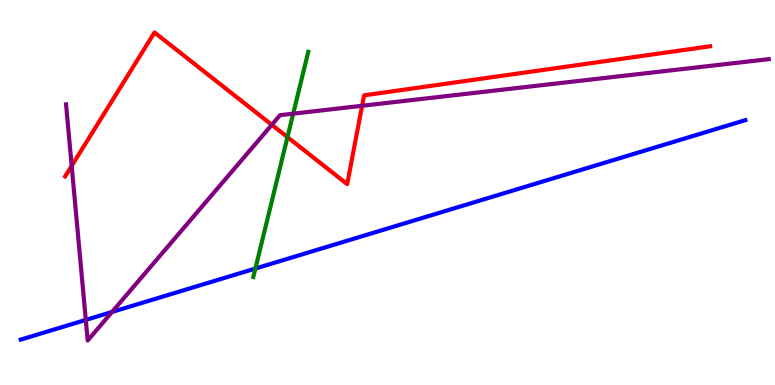[{'lines': ['blue', 'red'], 'intersections': []}, {'lines': ['green', 'red'], 'intersections': [{'x': 3.71, 'y': 6.44}]}, {'lines': ['purple', 'red'], 'intersections': [{'x': 0.925, 'y': 5.69}, {'x': 3.51, 'y': 6.76}, {'x': 4.67, 'y': 7.25}]}, {'lines': ['blue', 'green'], 'intersections': [{'x': 3.3, 'y': 3.02}]}, {'lines': ['blue', 'purple'], 'intersections': [{'x': 1.11, 'y': 1.69}, {'x': 1.45, 'y': 1.9}]}, {'lines': ['green', 'purple'], 'intersections': [{'x': 3.78, 'y': 7.05}]}]